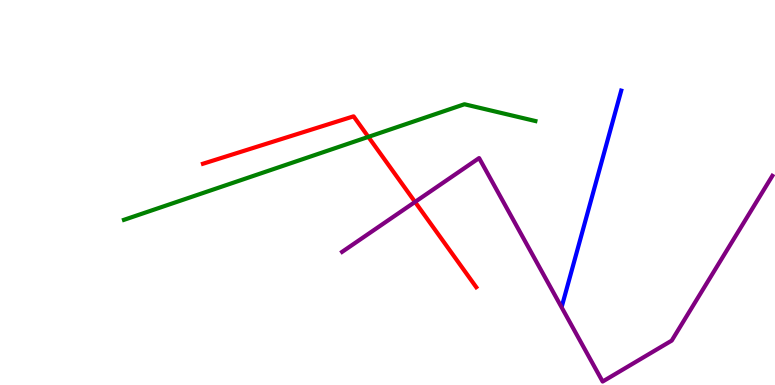[{'lines': ['blue', 'red'], 'intersections': []}, {'lines': ['green', 'red'], 'intersections': [{'x': 4.75, 'y': 6.44}]}, {'lines': ['purple', 'red'], 'intersections': [{'x': 5.36, 'y': 4.76}]}, {'lines': ['blue', 'green'], 'intersections': []}, {'lines': ['blue', 'purple'], 'intersections': []}, {'lines': ['green', 'purple'], 'intersections': []}]